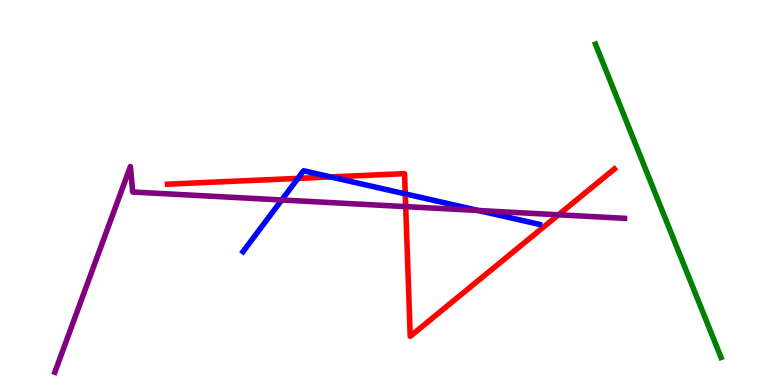[{'lines': ['blue', 'red'], 'intersections': [{'x': 3.84, 'y': 5.37}, {'x': 4.27, 'y': 5.4}, {'x': 5.23, 'y': 4.96}]}, {'lines': ['green', 'red'], 'intersections': []}, {'lines': ['purple', 'red'], 'intersections': [{'x': 5.23, 'y': 4.63}, {'x': 7.21, 'y': 4.42}]}, {'lines': ['blue', 'green'], 'intersections': []}, {'lines': ['blue', 'purple'], 'intersections': [{'x': 3.64, 'y': 4.81}, {'x': 6.17, 'y': 4.53}]}, {'lines': ['green', 'purple'], 'intersections': []}]